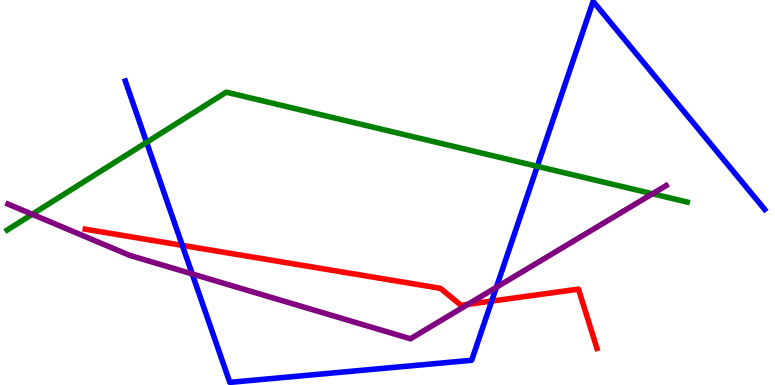[{'lines': ['blue', 'red'], 'intersections': [{'x': 2.35, 'y': 3.63}, {'x': 6.34, 'y': 2.18}]}, {'lines': ['green', 'red'], 'intersections': []}, {'lines': ['purple', 'red'], 'intersections': [{'x': 6.04, 'y': 2.09}]}, {'lines': ['blue', 'green'], 'intersections': [{'x': 1.89, 'y': 6.3}, {'x': 6.93, 'y': 5.68}]}, {'lines': ['blue', 'purple'], 'intersections': [{'x': 2.48, 'y': 2.88}, {'x': 6.4, 'y': 2.54}]}, {'lines': ['green', 'purple'], 'intersections': [{'x': 0.416, 'y': 4.43}, {'x': 8.42, 'y': 4.97}]}]